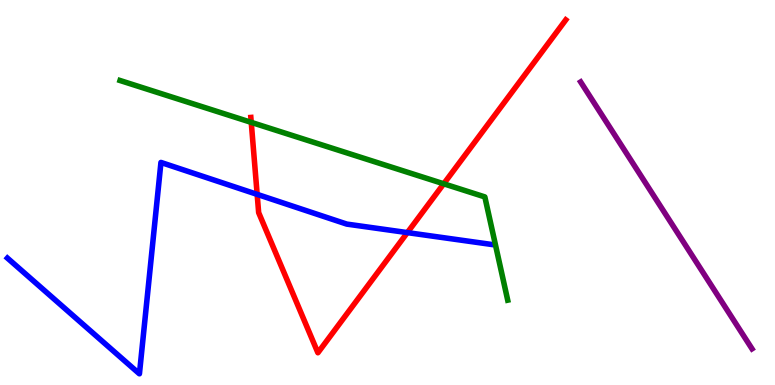[{'lines': ['blue', 'red'], 'intersections': [{'x': 3.32, 'y': 4.95}, {'x': 5.26, 'y': 3.96}]}, {'lines': ['green', 'red'], 'intersections': [{'x': 3.24, 'y': 6.82}, {'x': 5.73, 'y': 5.23}]}, {'lines': ['purple', 'red'], 'intersections': []}, {'lines': ['blue', 'green'], 'intersections': []}, {'lines': ['blue', 'purple'], 'intersections': []}, {'lines': ['green', 'purple'], 'intersections': []}]